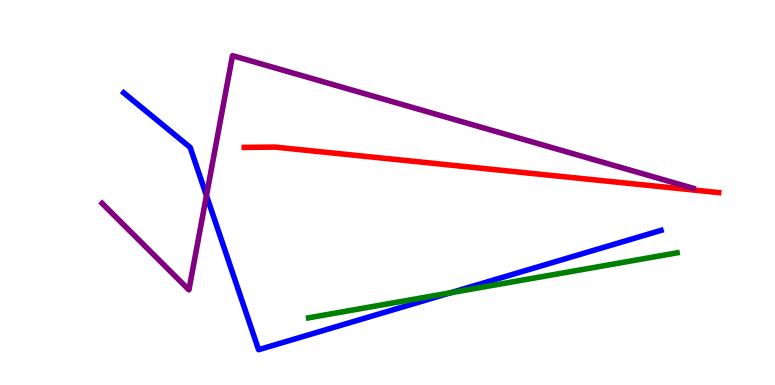[{'lines': ['blue', 'red'], 'intersections': []}, {'lines': ['green', 'red'], 'intersections': []}, {'lines': ['purple', 'red'], 'intersections': []}, {'lines': ['blue', 'green'], 'intersections': [{'x': 5.81, 'y': 2.39}]}, {'lines': ['blue', 'purple'], 'intersections': [{'x': 2.66, 'y': 4.92}]}, {'lines': ['green', 'purple'], 'intersections': []}]